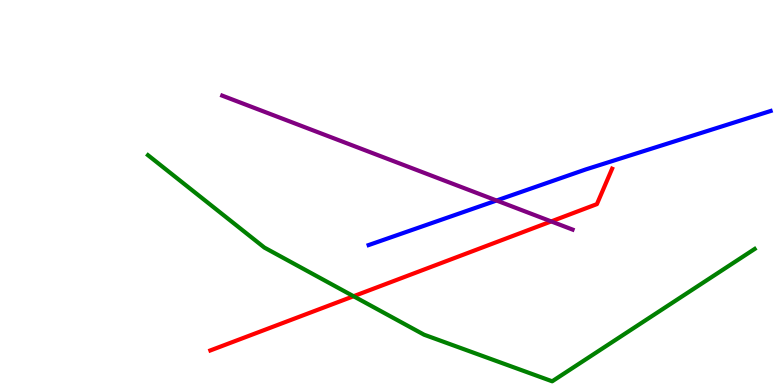[{'lines': ['blue', 'red'], 'intersections': []}, {'lines': ['green', 'red'], 'intersections': [{'x': 4.56, 'y': 2.31}]}, {'lines': ['purple', 'red'], 'intersections': [{'x': 7.11, 'y': 4.25}]}, {'lines': ['blue', 'green'], 'intersections': []}, {'lines': ['blue', 'purple'], 'intersections': [{'x': 6.41, 'y': 4.79}]}, {'lines': ['green', 'purple'], 'intersections': []}]